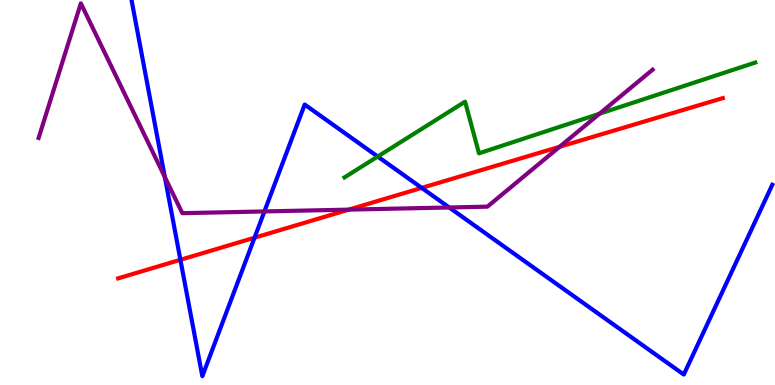[{'lines': ['blue', 'red'], 'intersections': [{'x': 2.33, 'y': 3.25}, {'x': 3.28, 'y': 3.83}, {'x': 5.44, 'y': 5.12}]}, {'lines': ['green', 'red'], 'intersections': []}, {'lines': ['purple', 'red'], 'intersections': [{'x': 4.5, 'y': 4.56}, {'x': 7.22, 'y': 6.19}]}, {'lines': ['blue', 'green'], 'intersections': [{'x': 4.87, 'y': 5.93}]}, {'lines': ['blue', 'purple'], 'intersections': [{'x': 2.13, 'y': 5.4}, {'x': 3.41, 'y': 4.51}, {'x': 5.8, 'y': 4.61}]}, {'lines': ['green', 'purple'], 'intersections': [{'x': 7.74, 'y': 7.05}]}]